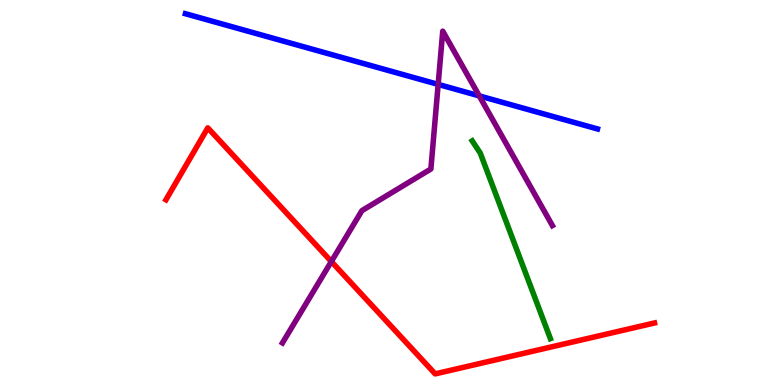[{'lines': ['blue', 'red'], 'intersections': []}, {'lines': ['green', 'red'], 'intersections': []}, {'lines': ['purple', 'red'], 'intersections': [{'x': 4.28, 'y': 3.21}]}, {'lines': ['blue', 'green'], 'intersections': []}, {'lines': ['blue', 'purple'], 'intersections': [{'x': 5.65, 'y': 7.81}, {'x': 6.18, 'y': 7.51}]}, {'lines': ['green', 'purple'], 'intersections': []}]